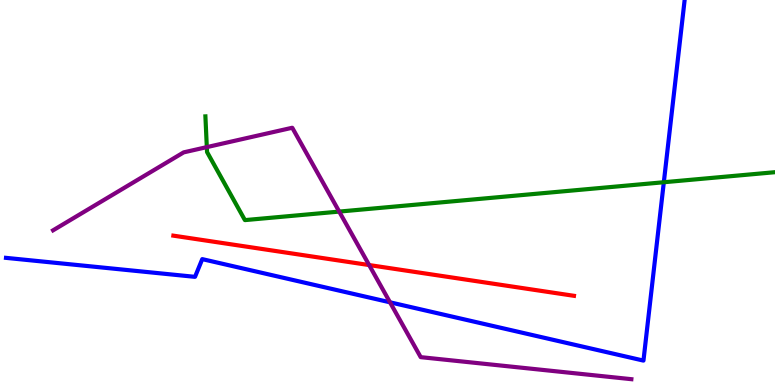[{'lines': ['blue', 'red'], 'intersections': []}, {'lines': ['green', 'red'], 'intersections': []}, {'lines': ['purple', 'red'], 'intersections': [{'x': 4.76, 'y': 3.12}]}, {'lines': ['blue', 'green'], 'intersections': [{'x': 8.57, 'y': 5.27}]}, {'lines': ['blue', 'purple'], 'intersections': [{'x': 5.03, 'y': 2.15}]}, {'lines': ['green', 'purple'], 'intersections': [{'x': 2.67, 'y': 6.18}, {'x': 4.38, 'y': 4.5}]}]